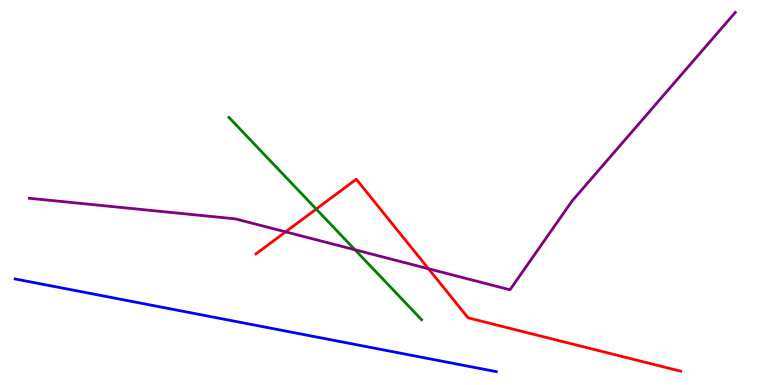[{'lines': ['blue', 'red'], 'intersections': []}, {'lines': ['green', 'red'], 'intersections': [{'x': 4.08, 'y': 4.57}]}, {'lines': ['purple', 'red'], 'intersections': [{'x': 3.69, 'y': 3.98}, {'x': 5.53, 'y': 3.02}]}, {'lines': ['blue', 'green'], 'intersections': []}, {'lines': ['blue', 'purple'], 'intersections': []}, {'lines': ['green', 'purple'], 'intersections': [{'x': 4.58, 'y': 3.51}]}]